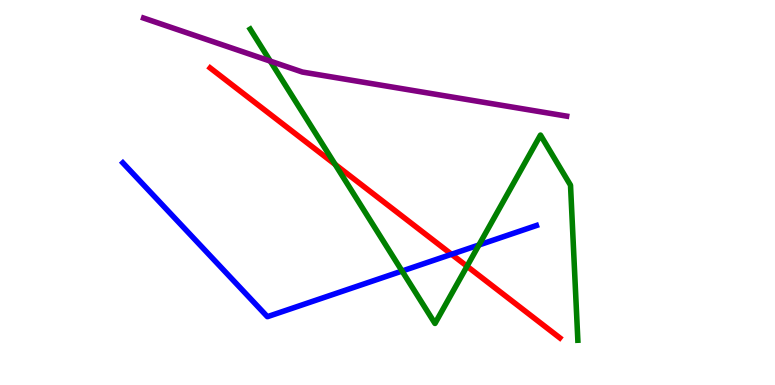[{'lines': ['blue', 'red'], 'intersections': [{'x': 5.83, 'y': 3.4}]}, {'lines': ['green', 'red'], 'intersections': [{'x': 4.32, 'y': 5.73}, {'x': 6.03, 'y': 3.08}]}, {'lines': ['purple', 'red'], 'intersections': []}, {'lines': ['blue', 'green'], 'intersections': [{'x': 5.19, 'y': 2.96}, {'x': 6.18, 'y': 3.64}]}, {'lines': ['blue', 'purple'], 'intersections': []}, {'lines': ['green', 'purple'], 'intersections': [{'x': 3.49, 'y': 8.41}]}]